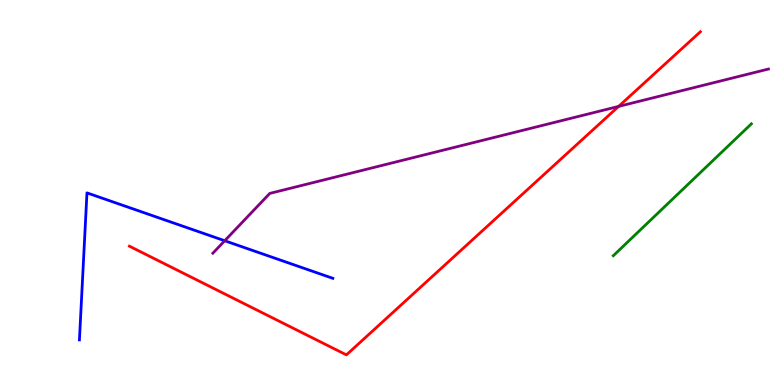[{'lines': ['blue', 'red'], 'intersections': []}, {'lines': ['green', 'red'], 'intersections': []}, {'lines': ['purple', 'red'], 'intersections': [{'x': 7.98, 'y': 7.24}]}, {'lines': ['blue', 'green'], 'intersections': []}, {'lines': ['blue', 'purple'], 'intersections': [{'x': 2.9, 'y': 3.75}]}, {'lines': ['green', 'purple'], 'intersections': []}]